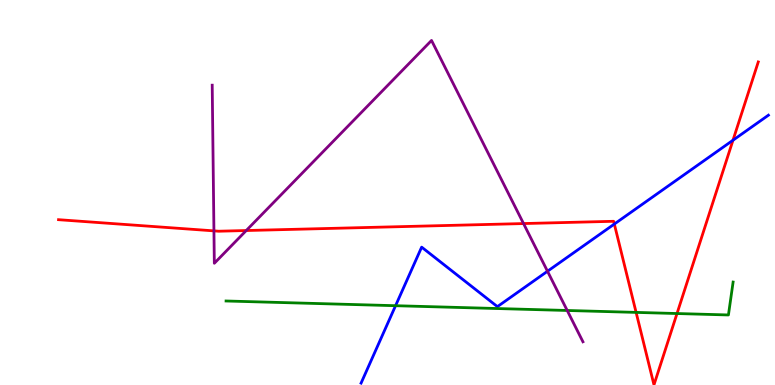[{'lines': ['blue', 'red'], 'intersections': [{'x': 7.93, 'y': 4.18}, {'x': 9.46, 'y': 6.36}]}, {'lines': ['green', 'red'], 'intersections': [{'x': 8.21, 'y': 1.89}, {'x': 8.74, 'y': 1.86}]}, {'lines': ['purple', 'red'], 'intersections': [{'x': 2.76, 'y': 4.0}, {'x': 3.18, 'y': 4.01}, {'x': 6.76, 'y': 4.19}]}, {'lines': ['blue', 'green'], 'intersections': [{'x': 5.1, 'y': 2.06}]}, {'lines': ['blue', 'purple'], 'intersections': [{'x': 7.06, 'y': 2.95}]}, {'lines': ['green', 'purple'], 'intersections': [{'x': 7.32, 'y': 1.94}]}]